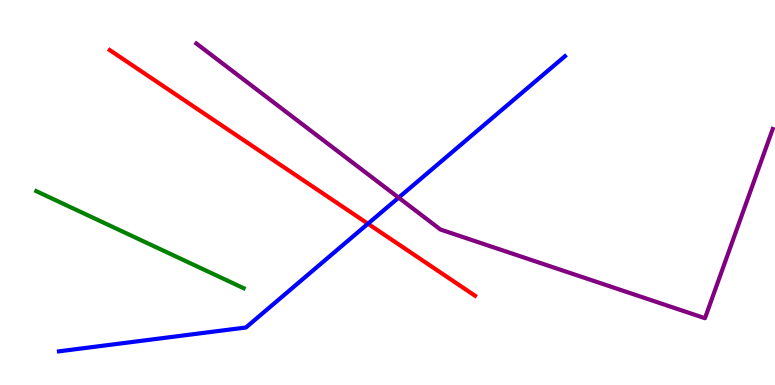[{'lines': ['blue', 'red'], 'intersections': [{'x': 4.75, 'y': 4.19}]}, {'lines': ['green', 'red'], 'intersections': []}, {'lines': ['purple', 'red'], 'intersections': []}, {'lines': ['blue', 'green'], 'intersections': []}, {'lines': ['blue', 'purple'], 'intersections': [{'x': 5.14, 'y': 4.87}]}, {'lines': ['green', 'purple'], 'intersections': []}]